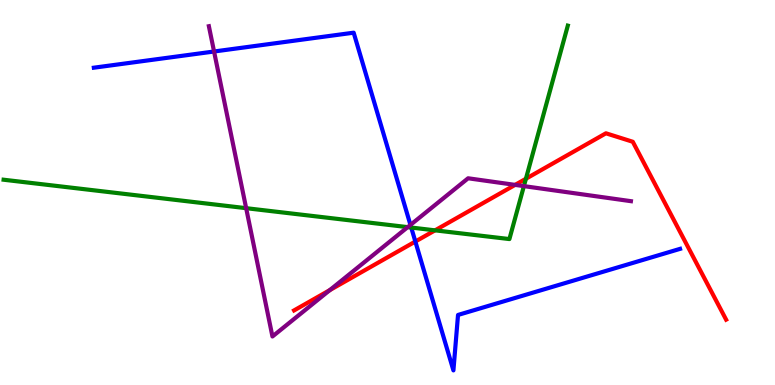[{'lines': ['blue', 'red'], 'intersections': [{'x': 5.36, 'y': 3.73}]}, {'lines': ['green', 'red'], 'intersections': [{'x': 5.61, 'y': 4.02}, {'x': 6.79, 'y': 5.36}]}, {'lines': ['purple', 'red'], 'intersections': [{'x': 4.26, 'y': 2.46}, {'x': 6.65, 'y': 5.2}]}, {'lines': ['blue', 'green'], 'intersections': [{'x': 5.31, 'y': 4.09}]}, {'lines': ['blue', 'purple'], 'intersections': [{'x': 2.76, 'y': 8.66}, {'x': 5.3, 'y': 4.16}]}, {'lines': ['green', 'purple'], 'intersections': [{'x': 3.18, 'y': 4.59}, {'x': 5.26, 'y': 4.1}, {'x': 6.76, 'y': 5.17}]}]